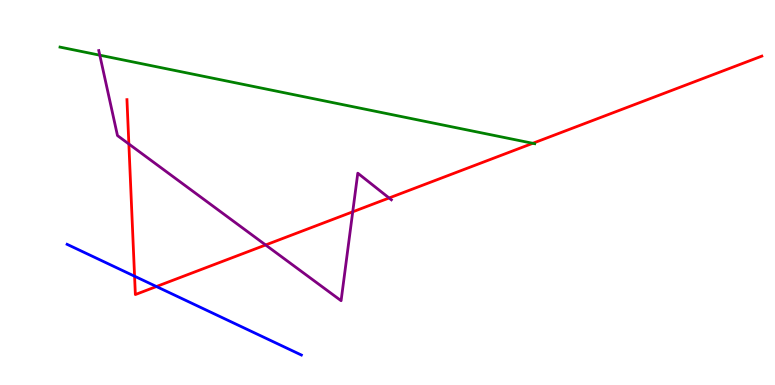[{'lines': ['blue', 'red'], 'intersections': [{'x': 1.74, 'y': 2.83}, {'x': 2.02, 'y': 2.56}]}, {'lines': ['green', 'red'], 'intersections': [{'x': 6.87, 'y': 6.28}]}, {'lines': ['purple', 'red'], 'intersections': [{'x': 1.66, 'y': 6.26}, {'x': 3.43, 'y': 3.64}, {'x': 4.55, 'y': 4.5}, {'x': 5.02, 'y': 4.86}]}, {'lines': ['blue', 'green'], 'intersections': []}, {'lines': ['blue', 'purple'], 'intersections': []}, {'lines': ['green', 'purple'], 'intersections': [{'x': 1.29, 'y': 8.57}]}]